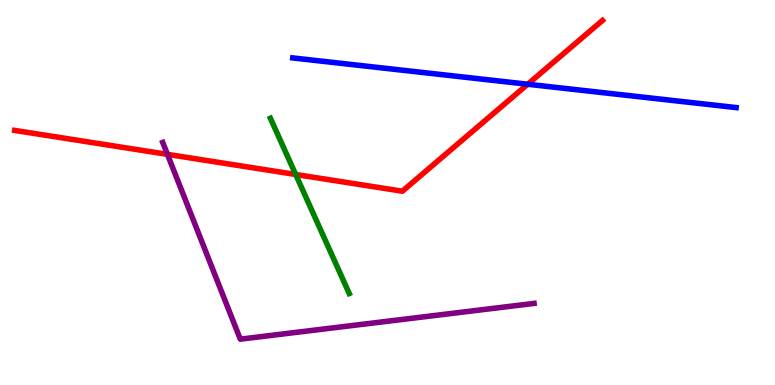[{'lines': ['blue', 'red'], 'intersections': [{'x': 6.81, 'y': 7.81}]}, {'lines': ['green', 'red'], 'intersections': [{'x': 3.82, 'y': 5.47}]}, {'lines': ['purple', 'red'], 'intersections': [{'x': 2.16, 'y': 5.99}]}, {'lines': ['blue', 'green'], 'intersections': []}, {'lines': ['blue', 'purple'], 'intersections': []}, {'lines': ['green', 'purple'], 'intersections': []}]